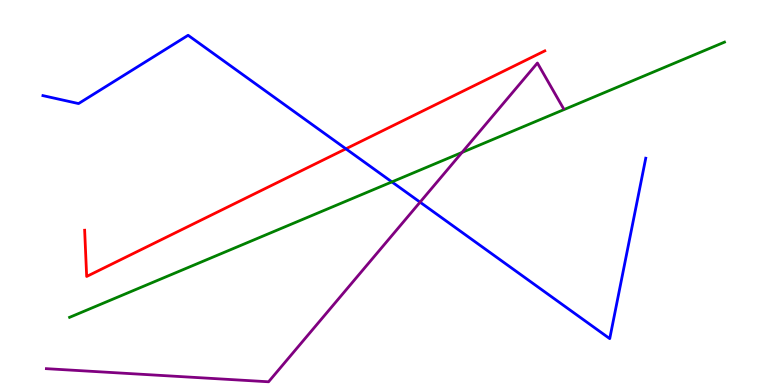[{'lines': ['blue', 'red'], 'intersections': [{'x': 4.46, 'y': 6.13}]}, {'lines': ['green', 'red'], 'intersections': []}, {'lines': ['purple', 'red'], 'intersections': []}, {'lines': ['blue', 'green'], 'intersections': [{'x': 5.06, 'y': 5.28}]}, {'lines': ['blue', 'purple'], 'intersections': [{'x': 5.42, 'y': 4.75}]}, {'lines': ['green', 'purple'], 'intersections': [{'x': 5.96, 'y': 6.04}]}]